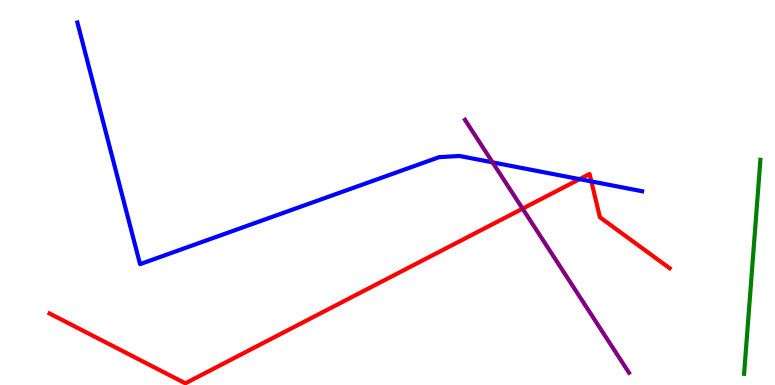[{'lines': ['blue', 'red'], 'intersections': [{'x': 7.48, 'y': 5.35}, {'x': 7.63, 'y': 5.29}]}, {'lines': ['green', 'red'], 'intersections': []}, {'lines': ['purple', 'red'], 'intersections': [{'x': 6.74, 'y': 4.58}]}, {'lines': ['blue', 'green'], 'intersections': []}, {'lines': ['blue', 'purple'], 'intersections': [{'x': 6.36, 'y': 5.78}]}, {'lines': ['green', 'purple'], 'intersections': []}]